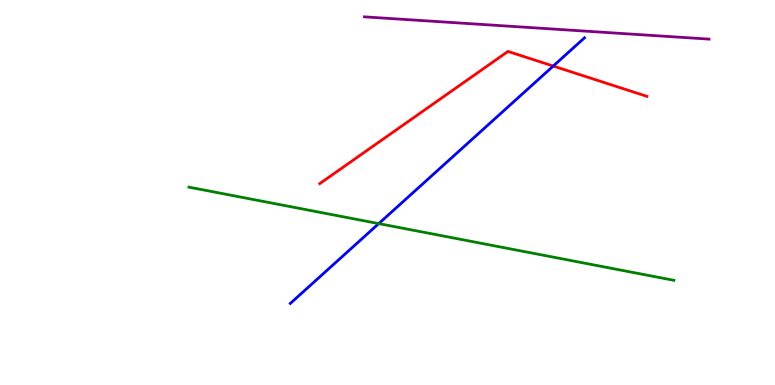[{'lines': ['blue', 'red'], 'intersections': [{'x': 7.14, 'y': 8.28}]}, {'lines': ['green', 'red'], 'intersections': []}, {'lines': ['purple', 'red'], 'intersections': []}, {'lines': ['blue', 'green'], 'intersections': [{'x': 4.89, 'y': 4.19}]}, {'lines': ['blue', 'purple'], 'intersections': []}, {'lines': ['green', 'purple'], 'intersections': []}]